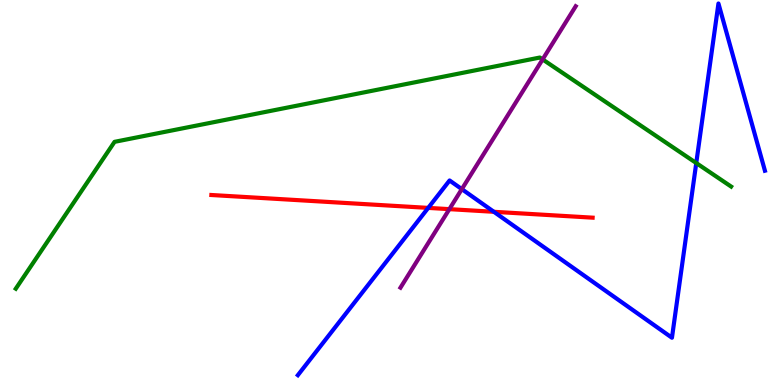[{'lines': ['blue', 'red'], 'intersections': [{'x': 5.53, 'y': 4.6}, {'x': 6.37, 'y': 4.5}]}, {'lines': ['green', 'red'], 'intersections': []}, {'lines': ['purple', 'red'], 'intersections': [{'x': 5.8, 'y': 4.57}]}, {'lines': ['blue', 'green'], 'intersections': [{'x': 8.98, 'y': 5.77}]}, {'lines': ['blue', 'purple'], 'intersections': [{'x': 5.96, 'y': 5.09}]}, {'lines': ['green', 'purple'], 'intersections': [{'x': 7.0, 'y': 8.46}]}]